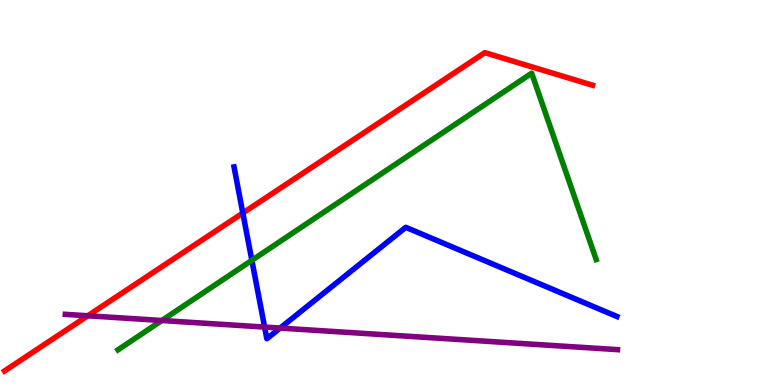[{'lines': ['blue', 'red'], 'intersections': [{'x': 3.13, 'y': 4.47}]}, {'lines': ['green', 'red'], 'intersections': []}, {'lines': ['purple', 'red'], 'intersections': [{'x': 1.13, 'y': 1.8}]}, {'lines': ['blue', 'green'], 'intersections': [{'x': 3.25, 'y': 3.24}]}, {'lines': ['blue', 'purple'], 'intersections': [{'x': 3.41, 'y': 1.5}, {'x': 3.61, 'y': 1.48}]}, {'lines': ['green', 'purple'], 'intersections': [{'x': 2.09, 'y': 1.68}]}]